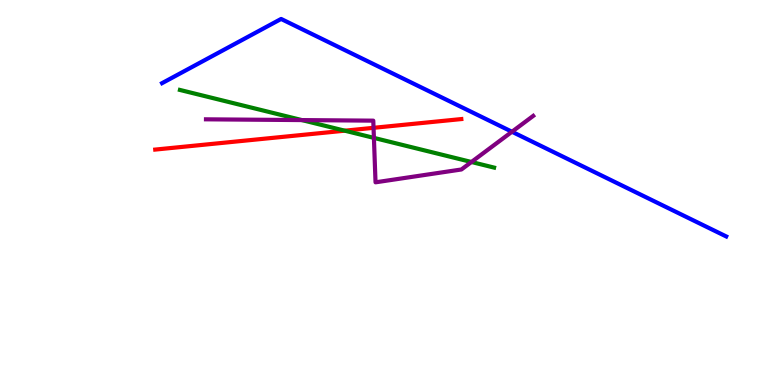[{'lines': ['blue', 'red'], 'intersections': []}, {'lines': ['green', 'red'], 'intersections': [{'x': 4.45, 'y': 6.61}]}, {'lines': ['purple', 'red'], 'intersections': [{'x': 4.82, 'y': 6.68}]}, {'lines': ['blue', 'green'], 'intersections': []}, {'lines': ['blue', 'purple'], 'intersections': [{'x': 6.61, 'y': 6.58}]}, {'lines': ['green', 'purple'], 'intersections': [{'x': 3.9, 'y': 6.88}, {'x': 4.82, 'y': 6.42}, {'x': 6.08, 'y': 5.79}]}]